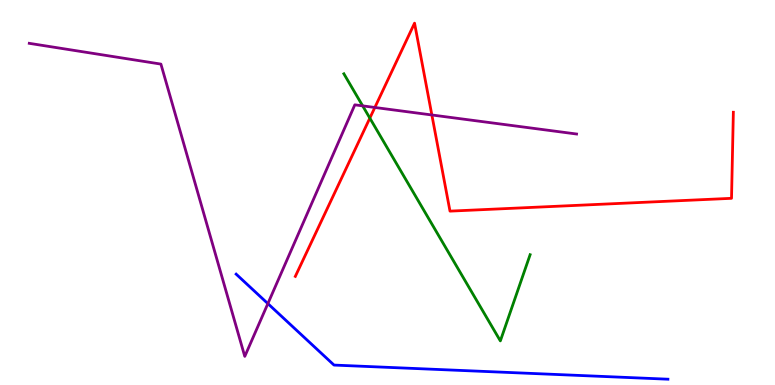[{'lines': ['blue', 'red'], 'intersections': []}, {'lines': ['green', 'red'], 'intersections': [{'x': 4.77, 'y': 6.93}]}, {'lines': ['purple', 'red'], 'intersections': [{'x': 4.84, 'y': 7.21}, {'x': 5.57, 'y': 7.01}]}, {'lines': ['blue', 'green'], 'intersections': []}, {'lines': ['blue', 'purple'], 'intersections': [{'x': 3.46, 'y': 2.11}]}, {'lines': ['green', 'purple'], 'intersections': [{'x': 4.68, 'y': 7.25}]}]